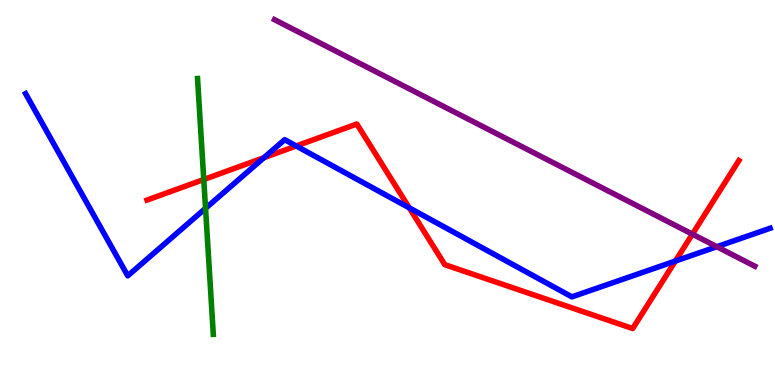[{'lines': ['blue', 'red'], 'intersections': [{'x': 3.41, 'y': 5.9}, {'x': 3.82, 'y': 6.21}, {'x': 5.28, 'y': 4.6}, {'x': 8.71, 'y': 3.22}]}, {'lines': ['green', 'red'], 'intersections': [{'x': 2.63, 'y': 5.34}]}, {'lines': ['purple', 'red'], 'intersections': [{'x': 8.93, 'y': 3.92}]}, {'lines': ['blue', 'green'], 'intersections': [{'x': 2.65, 'y': 4.59}]}, {'lines': ['blue', 'purple'], 'intersections': [{'x': 9.25, 'y': 3.59}]}, {'lines': ['green', 'purple'], 'intersections': []}]